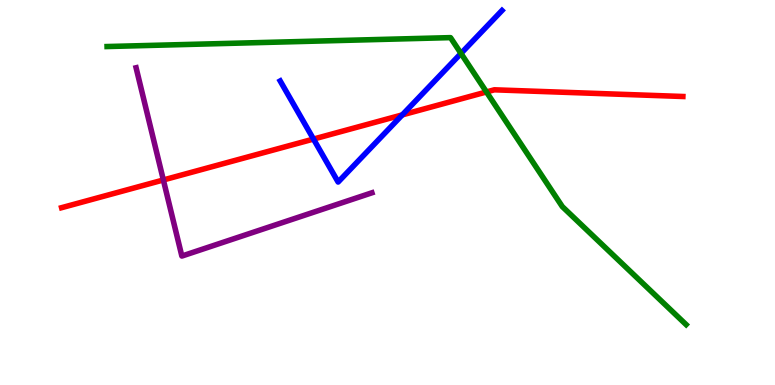[{'lines': ['blue', 'red'], 'intersections': [{'x': 4.05, 'y': 6.39}, {'x': 5.19, 'y': 7.02}]}, {'lines': ['green', 'red'], 'intersections': [{'x': 6.28, 'y': 7.61}]}, {'lines': ['purple', 'red'], 'intersections': [{'x': 2.11, 'y': 5.33}]}, {'lines': ['blue', 'green'], 'intersections': [{'x': 5.95, 'y': 8.61}]}, {'lines': ['blue', 'purple'], 'intersections': []}, {'lines': ['green', 'purple'], 'intersections': []}]